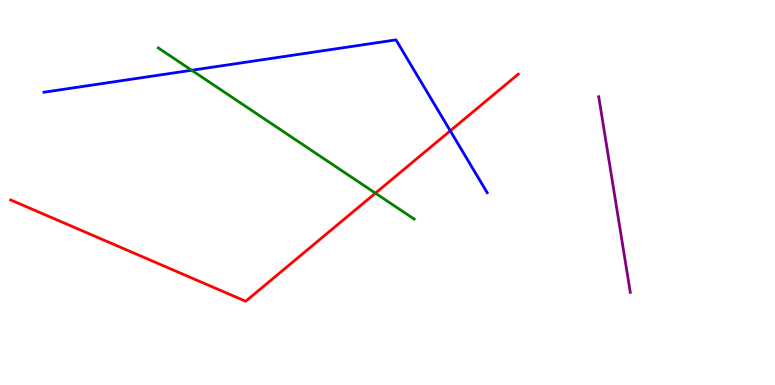[{'lines': ['blue', 'red'], 'intersections': [{'x': 5.81, 'y': 6.6}]}, {'lines': ['green', 'red'], 'intersections': [{'x': 4.84, 'y': 4.98}]}, {'lines': ['purple', 'red'], 'intersections': []}, {'lines': ['blue', 'green'], 'intersections': [{'x': 2.47, 'y': 8.17}]}, {'lines': ['blue', 'purple'], 'intersections': []}, {'lines': ['green', 'purple'], 'intersections': []}]